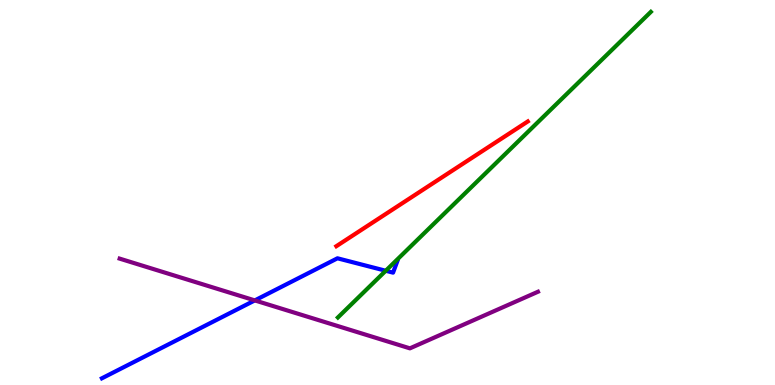[{'lines': ['blue', 'red'], 'intersections': []}, {'lines': ['green', 'red'], 'intersections': []}, {'lines': ['purple', 'red'], 'intersections': []}, {'lines': ['blue', 'green'], 'intersections': [{'x': 4.98, 'y': 2.97}]}, {'lines': ['blue', 'purple'], 'intersections': [{'x': 3.29, 'y': 2.2}]}, {'lines': ['green', 'purple'], 'intersections': []}]